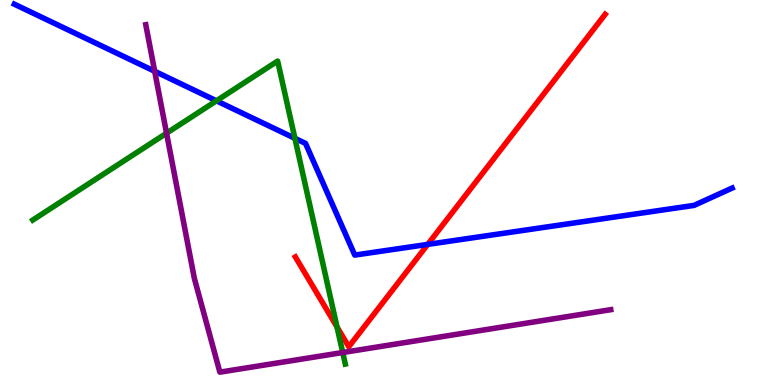[{'lines': ['blue', 'red'], 'intersections': [{'x': 5.52, 'y': 3.65}]}, {'lines': ['green', 'red'], 'intersections': [{'x': 4.35, 'y': 1.51}]}, {'lines': ['purple', 'red'], 'intersections': []}, {'lines': ['blue', 'green'], 'intersections': [{'x': 2.79, 'y': 7.38}, {'x': 3.81, 'y': 6.41}]}, {'lines': ['blue', 'purple'], 'intersections': [{'x': 2.0, 'y': 8.15}]}, {'lines': ['green', 'purple'], 'intersections': [{'x': 2.15, 'y': 6.54}, {'x': 4.42, 'y': 0.843}]}]